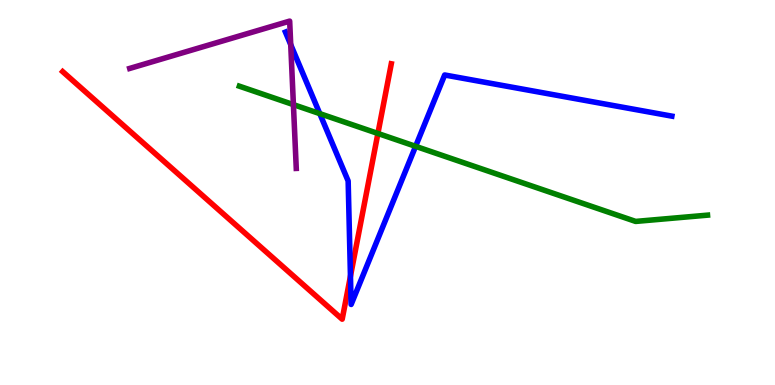[{'lines': ['blue', 'red'], 'intersections': [{'x': 4.52, 'y': 2.83}]}, {'lines': ['green', 'red'], 'intersections': [{'x': 4.88, 'y': 6.53}]}, {'lines': ['purple', 'red'], 'intersections': []}, {'lines': ['blue', 'green'], 'intersections': [{'x': 4.13, 'y': 7.05}, {'x': 5.36, 'y': 6.2}]}, {'lines': ['blue', 'purple'], 'intersections': [{'x': 3.75, 'y': 8.84}]}, {'lines': ['green', 'purple'], 'intersections': [{'x': 3.79, 'y': 7.28}]}]